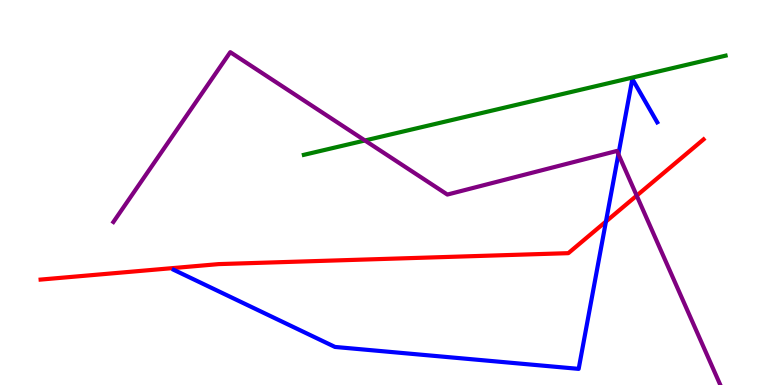[{'lines': ['blue', 'red'], 'intersections': [{'x': 7.82, 'y': 4.25}]}, {'lines': ['green', 'red'], 'intersections': []}, {'lines': ['purple', 'red'], 'intersections': [{'x': 8.22, 'y': 4.92}]}, {'lines': ['blue', 'green'], 'intersections': []}, {'lines': ['blue', 'purple'], 'intersections': [{'x': 7.98, 'y': 5.99}]}, {'lines': ['green', 'purple'], 'intersections': [{'x': 4.71, 'y': 6.35}]}]